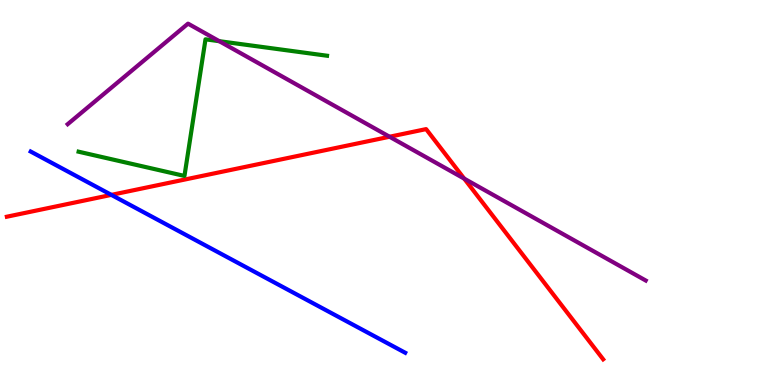[{'lines': ['blue', 'red'], 'intersections': [{'x': 1.44, 'y': 4.94}]}, {'lines': ['green', 'red'], 'intersections': []}, {'lines': ['purple', 'red'], 'intersections': [{'x': 5.03, 'y': 6.45}, {'x': 5.99, 'y': 5.36}]}, {'lines': ['blue', 'green'], 'intersections': []}, {'lines': ['blue', 'purple'], 'intersections': []}, {'lines': ['green', 'purple'], 'intersections': [{'x': 2.83, 'y': 8.93}]}]